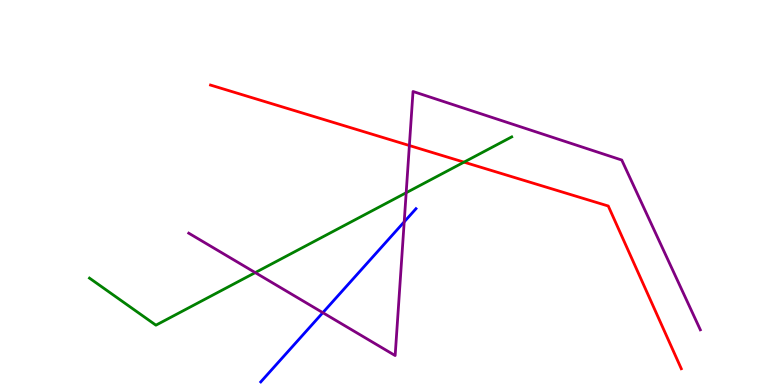[{'lines': ['blue', 'red'], 'intersections': []}, {'lines': ['green', 'red'], 'intersections': [{'x': 5.99, 'y': 5.79}]}, {'lines': ['purple', 'red'], 'intersections': [{'x': 5.28, 'y': 6.22}]}, {'lines': ['blue', 'green'], 'intersections': []}, {'lines': ['blue', 'purple'], 'intersections': [{'x': 4.17, 'y': 1.88}, {'x': 5.22, 'y': 4.24}]}, {'lines': ['green', 'purple'], 'intersections': [{'x': 3.29, 'y': 2.92}, {'x': 5.24, 'y': 4.99}]}]